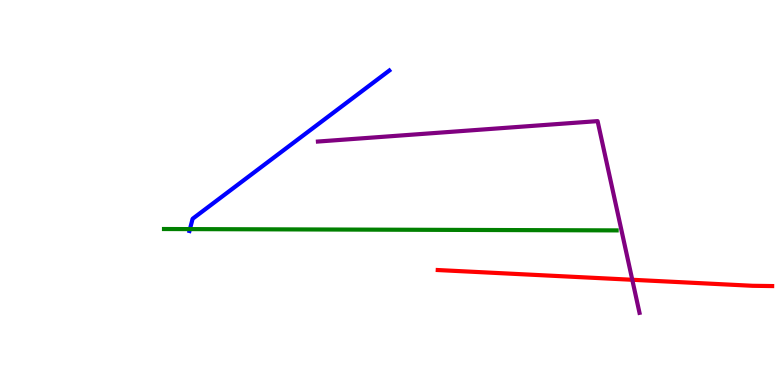[{'lines': ['blue', 'red'], 'intersections': []}, {'lines': ['green', 'red'], 'intersections': []}, {'lines': ['purple', 'red'], 'intersections': [{'x': 8.16, 'y': 2.73}]}, {'lines': ['blue', 'green'], 'intersections': [{'x': 2.45, 'y': 4.05}]}, {'lines': ['blue', 'purple'], 'intersections': []}, {'lines': ['green', 'purple'], 'intersections': []}]